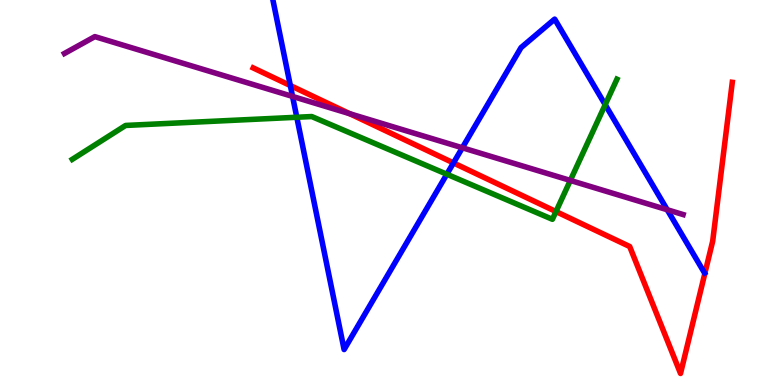[{'lines': ['blue', 'red'], 'intersections': [{'x': 3.75, 'y': 7.78}, {'x': 5.85, 'y': 5.77}]}, {'lines': ['green', 'red'], 'intersections': [{'x': 7.17, 'y': 4.51}]}, {'lines': ['purple', 'red'], 'intersections': [{'x': 4.51, 'y': 7.05}]}, {'lines': ['blue', 'green'], 'intersections': [{'x': 3.83, 'y': 6.95}, {'x': 5.77, 'y': 5.47}, {'x': 7.81, 'y': 7.28}]}, {'lines': ['blue', 'purple'], 'intersections': [{'x': 3.77, 'y': 7.5}, {'x': 5.97, 'y': 6.16}, {'x': 8.61, 'y': 4.55}]}, {'lines': ['green', 'purple'], 'intersections': [{'x': 7.36, 'y': 5.31}]}]